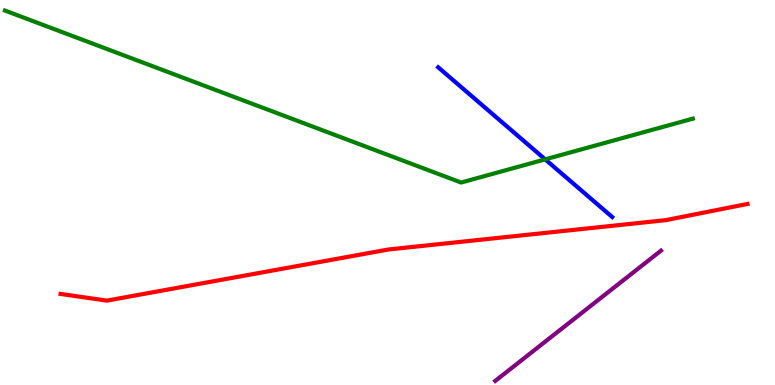[{'lines': ['blue', 'red'], 'intersections': []}, {'lines': ['green', 'red'], 'intersections': []}, {'lines': ['purple', 'red'], 'intersections': []}, {'lines': ['blue', 'green'], 'intersections': [{'x': 7.03, 'y': 5.86}]}, {'lines': ['blue', 'purple'], 'intersections': []}, {'lines': ['green', 'purple'], 'intersections': []}]